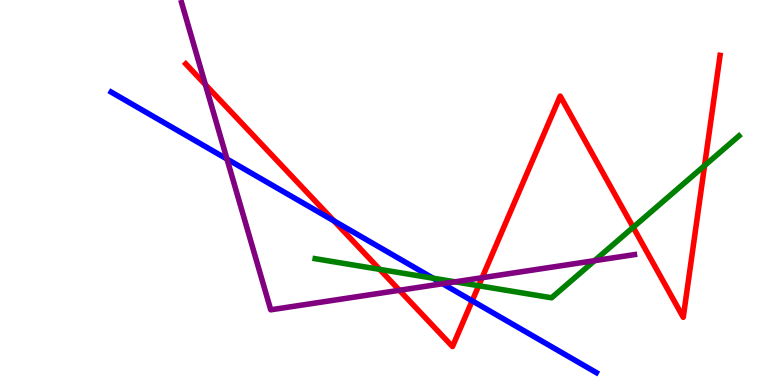[{'lines': ['blue', 'red'], 'intersections': [{'x': 4.31, 'y': 4.26}, {'x': 6.09, 'y': 2.19}]}, {'lines': ['green', 'red'], 'intersections': [{'x': 4.9, 'y': 3.0}, {'x': 6.18, 'y': 2.58}, {'x': 8.17, 'y': 4.1}, {'x': 9.09, 'y': 5.7}]}, {'lines': ['purple', 'red'], 'intersections': [{'x': 2.65, 'y': 7.8}, {'x': 5.15, 'y': 2.46}, {'x': 6.22, 'y': 2.79}]}, {'lines': ['blue', 'green'], 'intersections': [{'x': 5.59, 'y': 2.77}]}, {'lines': ['blue', 'purple'], 'intersections': [{'x': 2.93, 'y': 5.87}, {'x': 5.71, 'y': 2.63}]}, {'lines': ['green', 'purple'], 'intersections': [{'x': 5.87, 'y': 2.68}, {'x': 7.67, 'y': 3.23}]}]